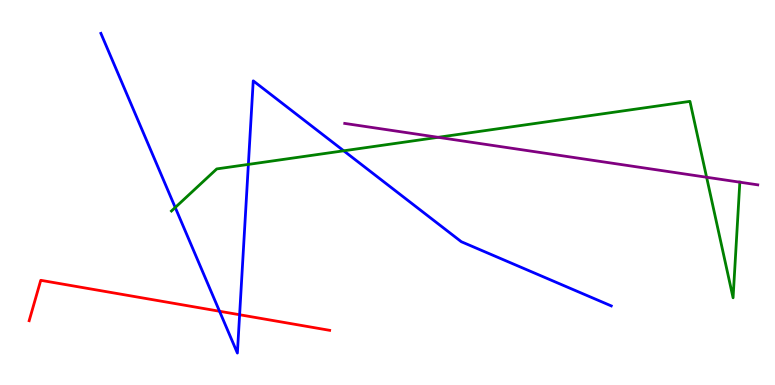[{'lines': ['blue', 'red'], 'intersections': [{'x': 2.83, 'y': 1.92}, {'x': 3.09, 'y': 1.82}]}, {'lines': ['green', 'red'], 'intersections': []}, {'lines': ['purple', 'red'], 'intersections': []}, {'lines': ['blue', 'green'], 'intersections': [{'x': 2.26, 'y': 4.61}, {'x': 3.2, 'y': 5.73}, {'x': 4.43, 'y': 6.08}]}, {'lines': ['blue', 'purple'], 'intersections': []}, {'lines': ['green', 'purple'], 'intersections': [{'x': 5.65, 'y': 6.43}, {'x': 9.12, 'y': 5.4}, {'x': 9.55, 'y': 5.27}]}]